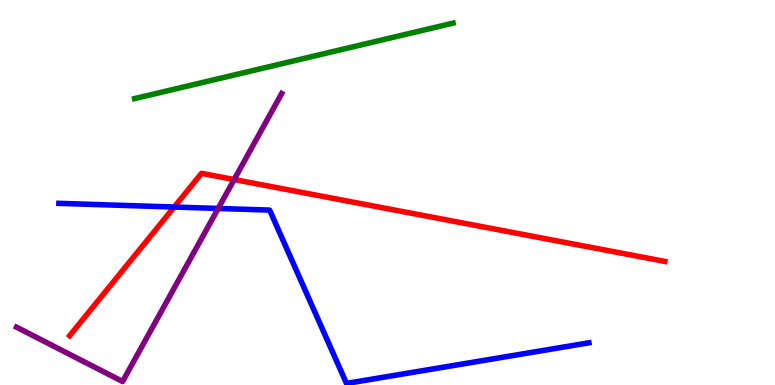[{'lines': ['blue', 'red'], 'intersections': [{'x': 2.25, 'y': 4.62}]}, {'lines': ['green', 'red'], 'intersections': []}, {'lines': ['purple', 'red'], 'intersections': [{'x': 3.02, 'y': 5.34}]}, {'lines': ['blue', 'green'], 'intersections': []}, {'lines': ['blue', 'purple'], 'intersections': [{'x': 2.82, 'y': 4.59}]}, {'lines': ['green', 'purple'], 'intersections': []}]